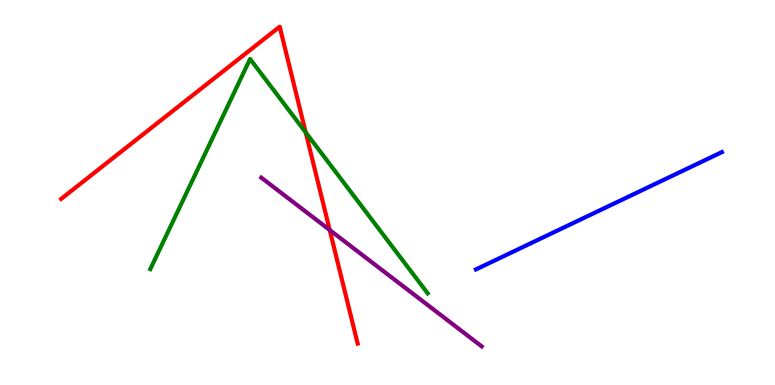[{'lines': ['blue', 'red'], 'intersections': []}, {'lines': ['green', 'red'], 'intersections': [{'x': 3.94, 'y': 6.56}]}, {'lines': ['purple', 'red'], 'intersections': [{'x': 4.25, 'y': 4.03}]}, {'lines': ['blue', 'green'], 'intersections': []}, {'lines': ['blue', 'purple'], 'intersections': []}, {'lines': ['green', 'purple'], 'intersections': []}]